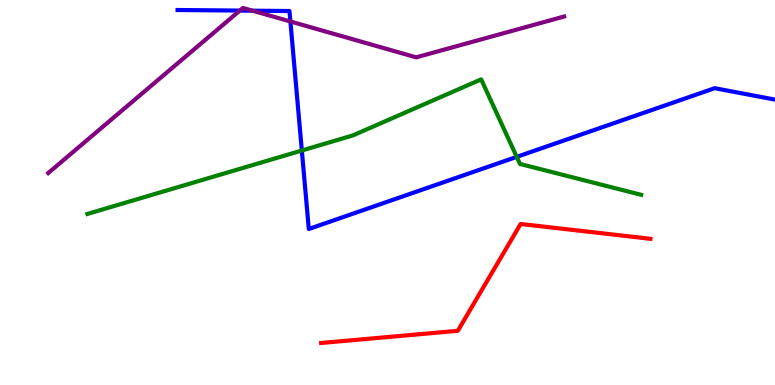[{'lines': ['blue', 'red'], 'intersections': []}, {'lines': ['green', 'red'], 'intersections': []}, {'lines': ['purple', 'red'], 'intersections': []}, {'lines': ['blue', 'green'], 'intersections': [{'x': 3.89, 'y': 6.09}, {'x': 6.67, 'y': 5.93}]}, {'lines': ['blue', 'purple'], 'intersections': [{'x': 3.09, 'y': 9.73}, {'x': 3.26, 'y': 9.72}, {'x': 3.75, 'y': 9.44}]}, {'lines': ['green', 'purple'], 'intersections': []}]